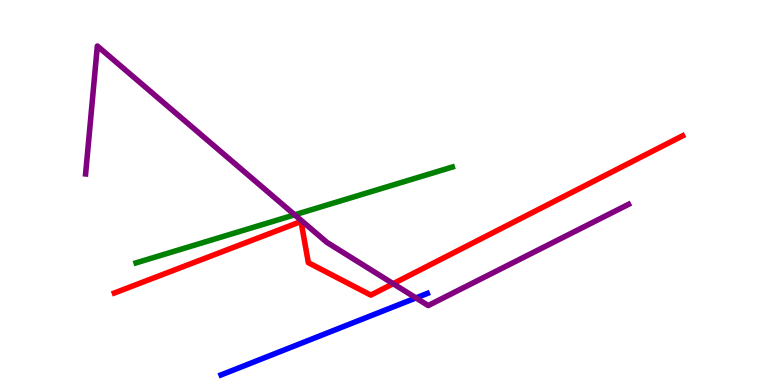[{'lines': ['blue', 'red'], 'intersections': []}, {'lines': ['green', 'red'], 'intersections': []}, {'lines': ['purple', 'red'], 'intersections': [{'x': 5.07, 'y': 2.63}]}, {'lines': ['blue', 'green'], 'intersections': []}, {'lines': ['blue', 'purple'], 'intersections': [{'x': 5.37, 'y': 2.26}]}, {'lines': ['green', 'purple'], 'intersections': [{'x': 3.8, 'y': 4.42}]}]